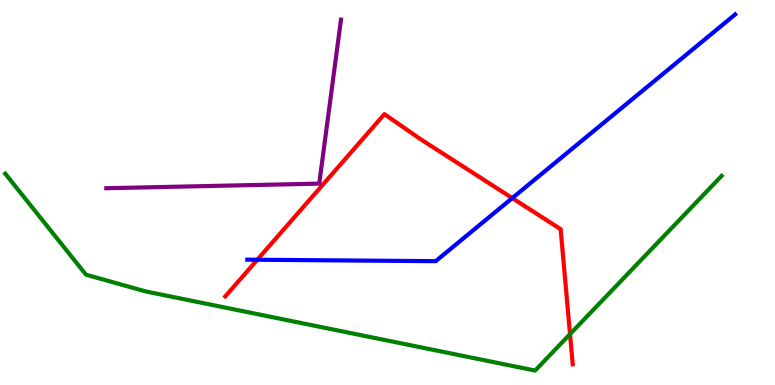[{'lines': ['blue', 'red'], 'intersections': [{'x': 3.32, 'y': 3.25}, {'x': 6.61, 'y': 4.85}]}, {'lines': ['green', 'red'], 'intersections': [{'x': 7.36, 'y': 1.32}]}, {'lines': ['purple', 'red'], 'intersections': []}, {'lines': ['blue', 'green'], 'intersections': []}, {'lines': ['blue', 'purple'], 'intersections': []}, {'lines': ['green', 'purple'], 'intersections': []}]